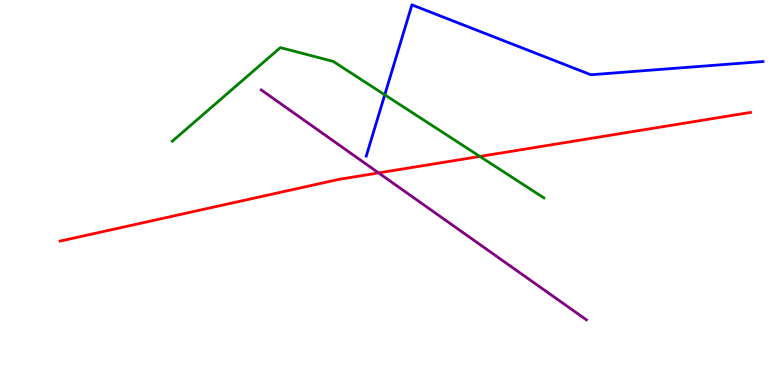[{'lines': ['blue', 'red'], 'intersections': []}, {'lines': ['green', 'red'], 'intersections': [{'x': 6.19, 'y': 5.94}]}, {'lines': ['purple', 'red'], 'intersections': [{'x': 4.89, 'y': 5.51}]}, {'lines': ['blue', 'green'], 'intersections': [{'x': 4.96, 'y': 7.54}]}, {'lines': ['blue', 'purple'], 'intersections': []}, {'lines': ['green', 'purple'], 'intersections': []}]